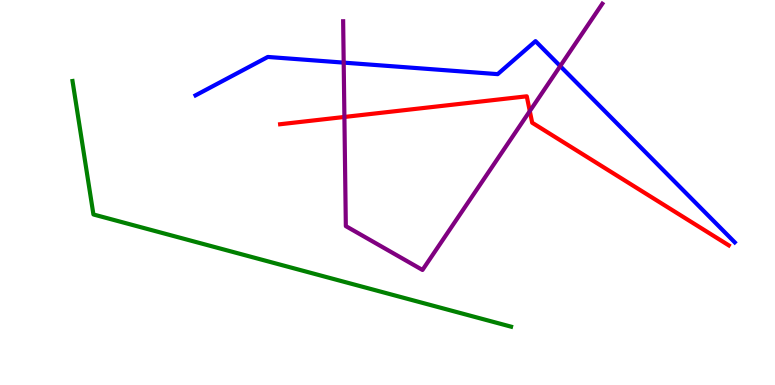[{'lines': ['blue', 'red'], 'intersections': []}, {'lines': ['green', 'red'], 'intersections': []}, {'lines': ['purple', 'red'], 'intersections': [{'x': 4.44, 'y': 6.96}, {'x': 6.84, 'y': 7.11}]}, {'lines': ['blue', 'green'], 'intersections': []}, {'lines': ['blue', 'purple'], 'intersections': [{'x': 4.43, 'y': 8.37}, {'x': 7.23, 'y': 8.28}]}, {'lines': ['green', 'purple'], 'intersections': []}]